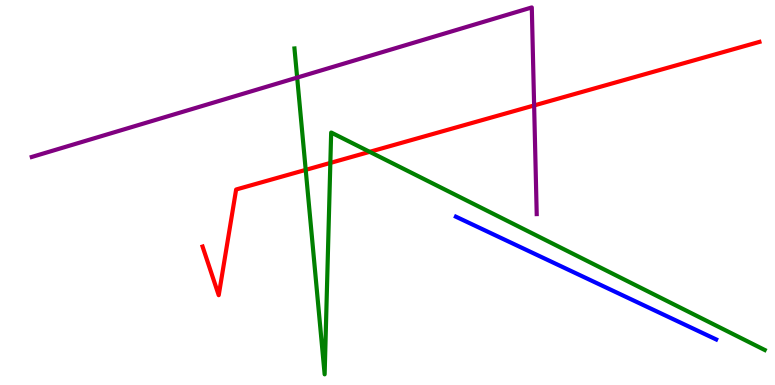[{'lines': ['blue', 'red'], 'intersections': []}, {'lines': ['green', 'red'], 'intersections': [{'x': 3.94, 'y': 5.59}, {'x': 4.26, 'y': 5.77}, {'x': 4.77, 'y': 6.06}]}, {'lines': ['purple', 'red'], 'intersections': [{'x': 6.89, 'y': 7.26}]}, {'lines': ['blue', 'green'], 'intersections': []}, {'lines': ['blue', 'purple'], 'intersections': []}, {'lines': ['green', 'purple'], 'intersections': [{'x': 3.83, 'y': 7.98}]}]